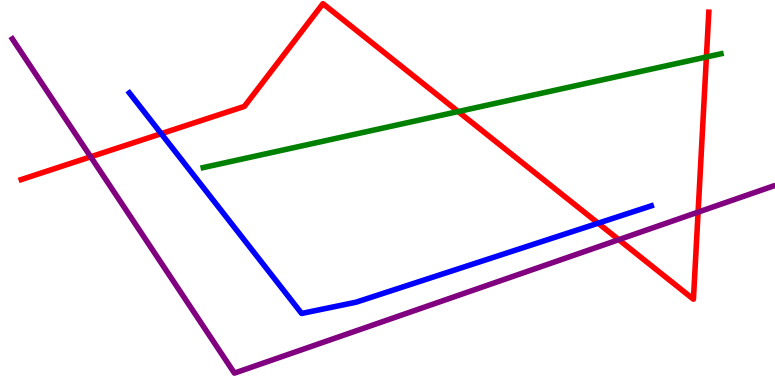[{'lines': ['blue', 'red'], 'intersections': [{'x': 2.08, 'y': 6.53}, {'x': 7.72, 'y': 4.2}]}, {'lines': ['green', 'red'], 'intersections': [{'x': 5.91, 'y': 7.1}, {'x': 9.11, 'y': 8.52}]}, {'lines': ['purple', 'red'], 'intersections': [{'x': 1.17, 'y': 5.93}, {'x': 7.98, 'y': 3.77}, {'x': 9.01, 'y': 4.49}]}, {'lines': ['blue', 'green'], 'intersections': []}, {'lines': ['blue', 'purple'], 'intersections': []}, {'lines': ['green', 'purple'], 'intersections': []}]